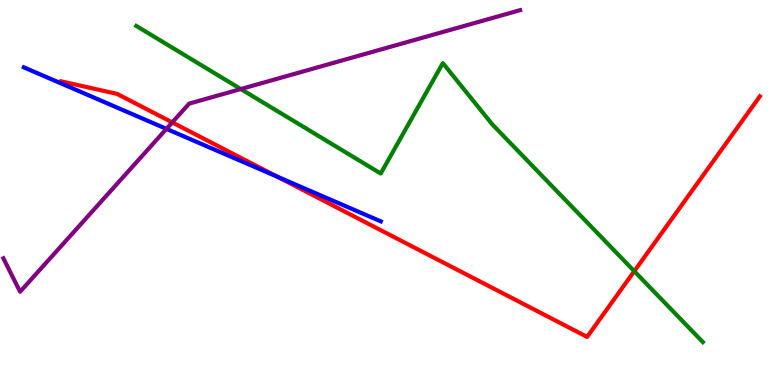[{'lines': ['blue', 'red'], 'intersections': [{'x': 3.58, 'y': 5.41}]}, {'lines': ['green', 'red'], 'intersections': [{'x': 8.18, 'y': 2.96}]}, {'lines': ['purple', 'red'], 'intersections': [{'x': 2.22, 'y': 6.82}]}, {'lines': ['blue', 'green'], 'intersections': []}, {'lines': ['blue', 'purple'], 'intersections': [{'x': 2.15, 'y': 6.65}]}, {'lines': ['green', 'purple'], 'intersections': [{'x': 3.11, 'y': 7.69}]}]